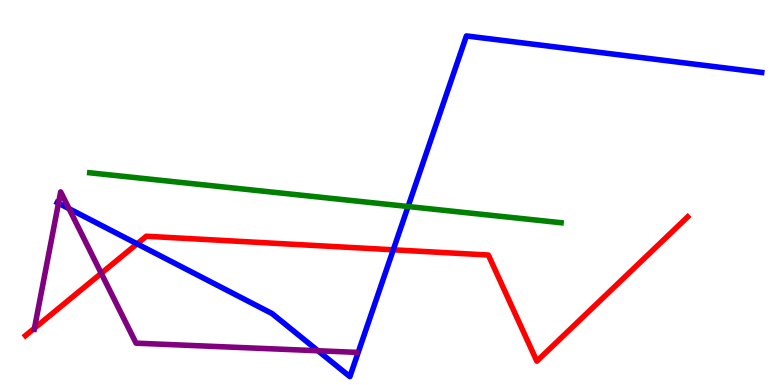[{'lines': ['blue', 'red'], 'intersections': [{'x': 1.77, 'y': 3.67}, {'x': 5.07, 'y': 3.51}]}, {'lines': ['green', 'red'], 'intersections': []}, {'lines': ['purple', 'red'], 'intersections': [{'x': 0.445, 'y': 1.48}, {'x': 1.31, 'y': 2.9}]}, {'lines': ['blue', 'green'], 'intersections': [{'x': 5.27, 'y': 4.64}]}, {'lines': ['blue', 'purple'], 'intersections': [{'x': 0.755, 'y': 4.72}, {'x': 0.891, 'y': 4.58}, {'x': 4.1, 'y': 0.889}]}, {'lines': ['green', 'purple'], 'intersections': []}]